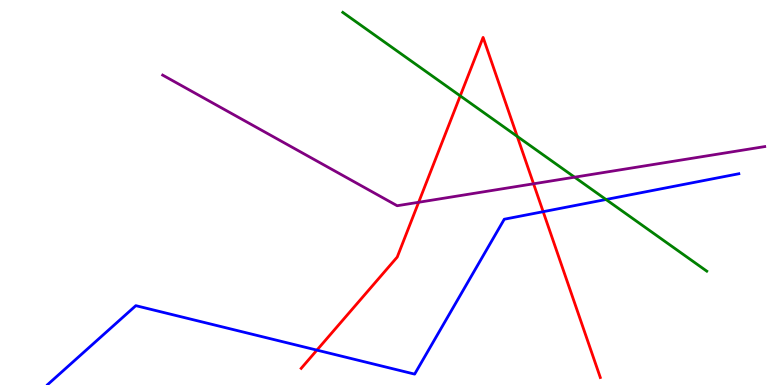[{'lines': ['blue', 'red'], 'intersections': [{'x': 4.09, 'y': 0.906}, {'x': 7.01, 'y': 4.5}]}, {'lines': ['green', 'red'], 'intersections': [{'x': 5.94, 'y': 7.51}, {'x': 6.67, 'y': 6.46}]}, {'lines': ['purple', 'red'], 'intersections': [{'x': 5.4, 'y': 4.75}, {'x': 6.88, 'y': 5.23}]}, {'lines': ['blue', 'green'], 'intersections': [{'x': 7.82, 'y': 4.82}]}, {'lines': ['blue', 'purple'], 'intersections': []}, {'lines': ['green', 'purple'], 'intersections': [{'x': 7.41, 'y': 5.4}]}]